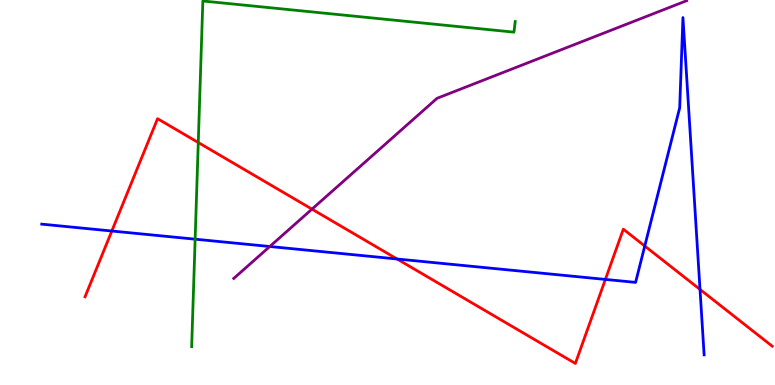[{'lines': ['blue', 'red'], 'intersections': [{'x': 1.44, 'y': 4.0}, {'x': 5.12, 'y': 3.27}, {'x': 7.81, 'y': 2.74}, {'x': 8.32, 'y': 3.61}, {'x': 9.03, 'y': 2.48}]}, {'lines': ['green', 'red'], 'intersections': [{'x': 2.56, 'y': 6.3}]}, {'lines': ['purple', 'red'], 'intersections': [{'x': 4.03, 'y': 4.57}]}, {'lines': ['blue', 'green'], 'intersections': [{'x': 2.52, 'y': 3.79}]}, {'lines': ['blue', 'purple'], 'intersections': [{'x': 3.48, 'y': 3.6}]}, {'lines': ['green', 'purple'], 'intersections': []}]